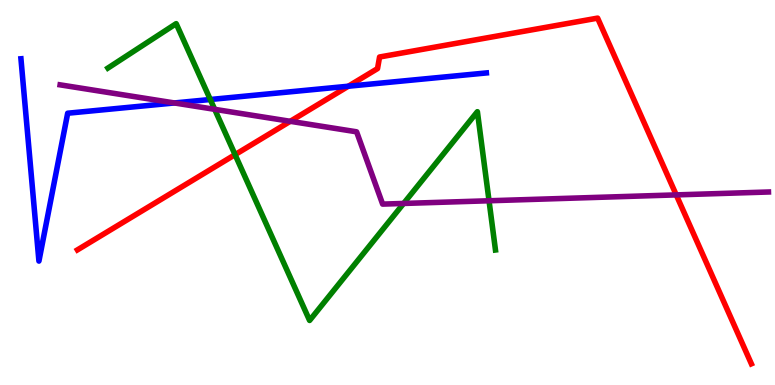[{'lines': ['blue', 'red'], 'intersections': [{'x': 4.49, 'y': 7.76}]}, {'lines': ['green', 'red'], 'intersections': [{'x': 3.03, 'y': 5.98}]}, {'lines': ['purple', 'red'], 'intersections': [{'x': 3.75, 'y': 6.85}, {'x': 8.73, 'y': 4.94}]}, {'lines': ['blue', 'green'], 'intersections': [{'x': 2.71, 'y': 7.42}]}, {'lines': ['blue', 'purple'], 'intersections': [{'x': 2.25, 'y': 7.33}]}, {'lines': ['green', 'purple'], 'intersections': [{'x': 2.77, 'y': 7.16}, {'x': 5.21, 'y': 4.72}, {'x': 6.31, 'y': 4.79}]}]